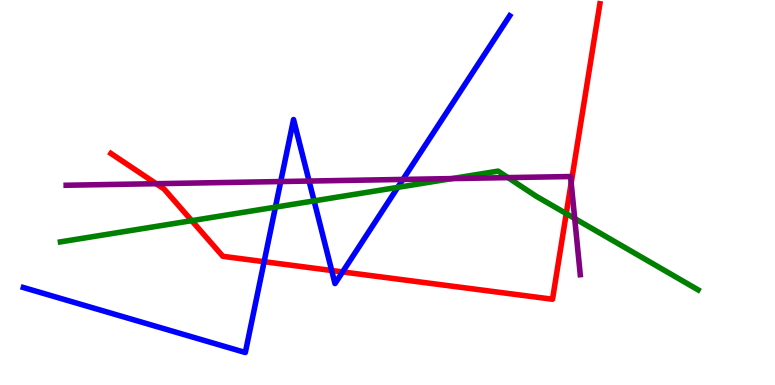[{'lines': ['blue', 'red'], 'intersections': [{'x': 3.41, 'y': 3.2}, {'x': 4.28, 'y': 2.97}, {'x': 4.42, 'y': 2.94}]}, {'lines': ['green', 'red'], 'intersections': [{'x': 2.47, 'y': 4.27}, {'x': 7.31, 'y': 4.45}]}, {'lines': ['purple', 'red'], 'intersections': [{'x': 2.02, 'y': 5.23}, {'x': 7.37, 'y': 5.25}]}, {'lines': ['blue', 'green'], 'intersections': [{'x': 3.55, 'y': 4.62}, {'x': 4.05, 'y': 4.78}, {'x': 5.13, 'y': 5.13}]}, {'lines': ['blue', 'purple'], 'intersections': [{'x': 3.62, 'y': 5.28}, {'x': 3.99, 'y': 5.3}, {'x': 5.2, 'y': 5.34}]}, {'lines': ['green', 'purple'], 'intersections': [{'x': 5.83, 'y': 5.36}, {'x': 6.55, 'y': 5.39}, {'x': 7.42, 'y': 4.32}]}]